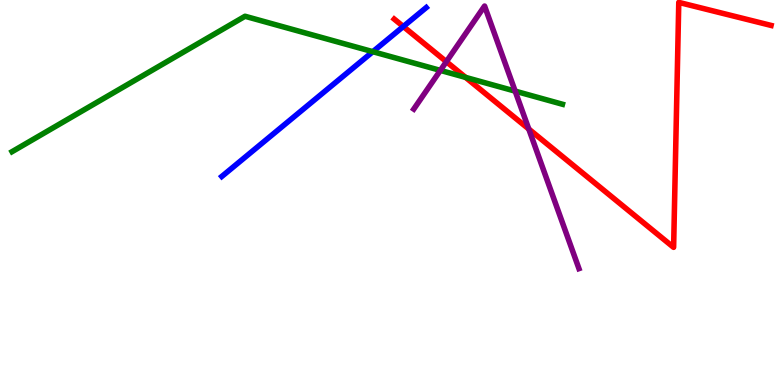[{'lines': ['blue', 'red'], 'intersections': [{'x': 5.2, 'y': 9.31}]}, {'lines': ['green', 'red'], 'intersections': [{'x': 6.01, 'y': 7.99}]}, {'lines': ['purple', 'red'], 'intersections': [{'x': 5.76, 'y': 8.4}, {'x': 6.82, 'y': 6.65}]}, {'lines': ['blue', 'green'], 'intersections': [{'x': 4.81, 'y': 8.66}]}, {'lines': ['blue', 'purple'], 'intersections': []}, {'lines': ['green', 'purple'], 'intersections': [{'x': 5.68, 'y': 8.17}, {'x': 6.65, 'y': 7.63}]}]